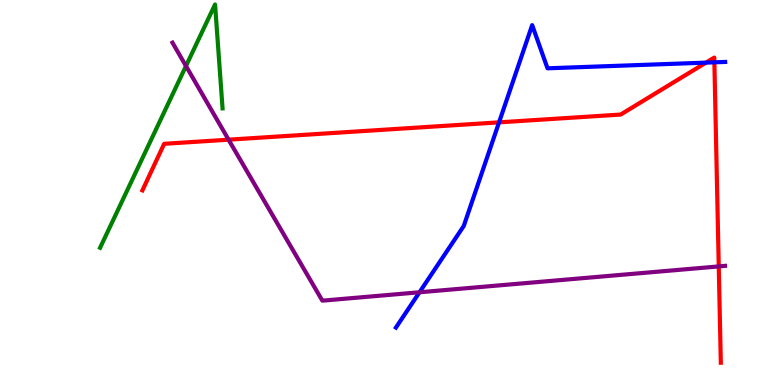[{'lines': ['blue', 'red'], 'intersections': [{'x': 6.44, 'y': 6.82}, {'x': 9.11, 'y': 8.37}, {'x': 9.22, 'y': 8.38}]}, {'lines': ['green', 'red'], 'intersections': []}, {'lines': ['purple', 'red'], 'intersections': [{'x': 2.95, 'y': 6.37}, {'x': 9.27, 'y': 3.08}]}, {'lines': ['blue', 'green'], 'intersections': []}, {'lines': ['blue', 'purple'], 'intersections': [{'x': 5.41, 'y': 2.41}]}, {'lines': ['green', 'purple'], 'intersections': [{'x': 2.4, 'y': 8.29}]}]